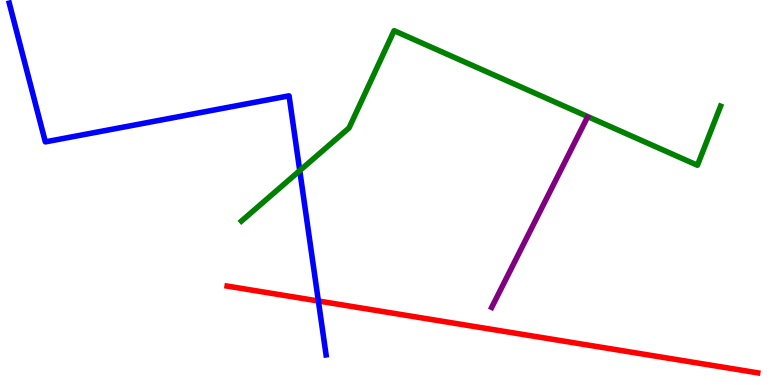[{'lines': ['blue', 'red'], 'intersections': [{'x': 4.11, 'y': 2.18}]}, {'lines': ['green', 'red'], 'intersections': []}, {'lines': ['purple', 'red'], 'intersections': []}, {'lines': ['blue', 'green'], 'intersections': [{'x': 3.87, 'y': 5.57}]}, {'lines': ['blue', 'purple'], 'intersections': []}, {'lines': ['green', 'purple'], 'intersections': []}]